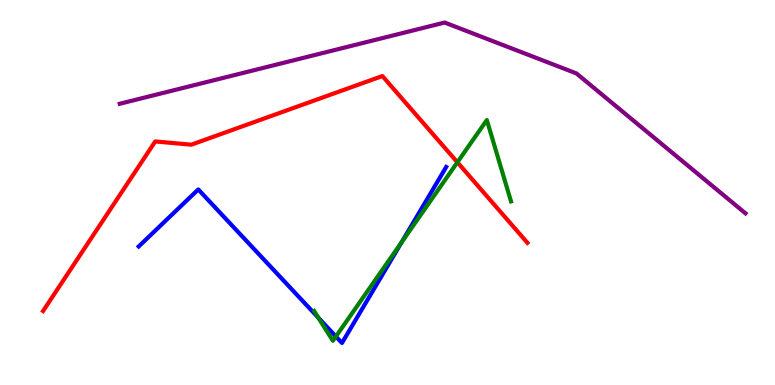[{'lines': ['blue', 'red'], 'intersections': []}, {'lines': ['green', 'red'], 'intersections': [{'x': 5.9, 'y': 5.78}]}, {'lines': ['purple', 'red'], 'intersections': []}, {'lines': ['blue', 'green'], 'intersections': [{'x': 4.11, 'y': 1.75}, {'x': 4.33, 'y': 1.26}, {'x': 5.18, 'y': 3.71}]}, {'lines': ['blue', 'purple'], 'intersections': []}, {'lines': ['green', 'purple'], 'intersections': []}]